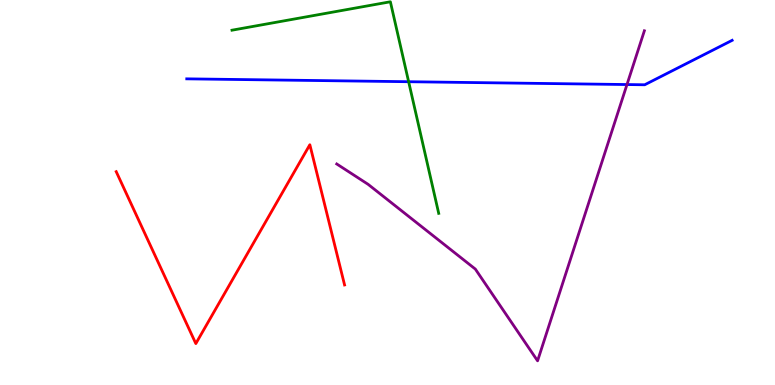[{'lines': ['blue', 'red'], 'intersections': []}, {'lines': ['green', 'red'], 'intersections': []}, {'lines': ['purple', 'red'], 'intersections': []}, {'lines': ['blue', 'green'], 'intersections': [{'x': 5.27, 'y': 7.88}]}, {'lines': ['blue', 'purple'], 'intersections': [{'x': 8.09, 'y': 7.8}]}, {'lines': ['green', 'purple'], 'intersections': []}]